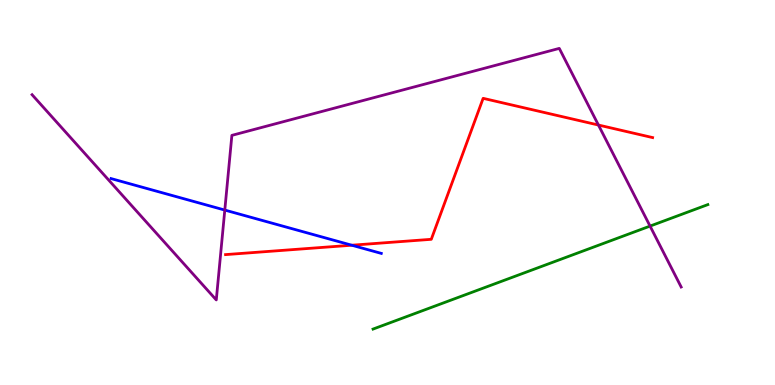[{'lines': ['blue', 'red'], 'intersections': [{'x': 4.54, 'y': 3.63}]}, {'lines': ['green', 'red'], 'intersections': []}, {'lines': ['purple', 'red'], 'intersections': [{'x': 7.72, 'y': 6.75}]}, {'lines': ['blue', 'green'], 'intersections': []}, {'lines': ['blue', 'purple'], 'intersections': [{'x': 2.9, 'y': 4.54}]}, {'lines': ['green', 'purple'], 'intersections': [{'x': 8.39, 'y': 4.13}]}]